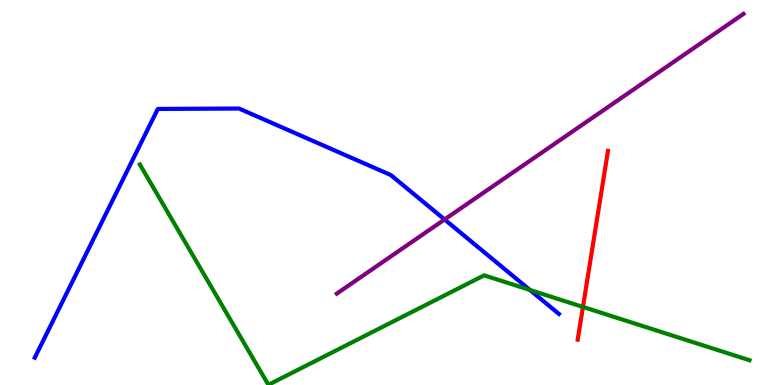[{'lines': ['blue', 'red'], 'intersections': []}, {'lines': ['green', 'red'], 'intersections': [{'x': 7.52, 'y': 2.03}]}, {'lines': ['purple', 'red'], 'intersections': []}, {'lines': ['blue', 'green'], 'intersections': [{'x': 6.84, 'y': 2.47}]}, {'lines': ['blue', 'purple'], 'intersections': [{'x': 5.74, 'y': 4.3}]}, {'lines': ['green', 'purple'], 'intersections': []}]